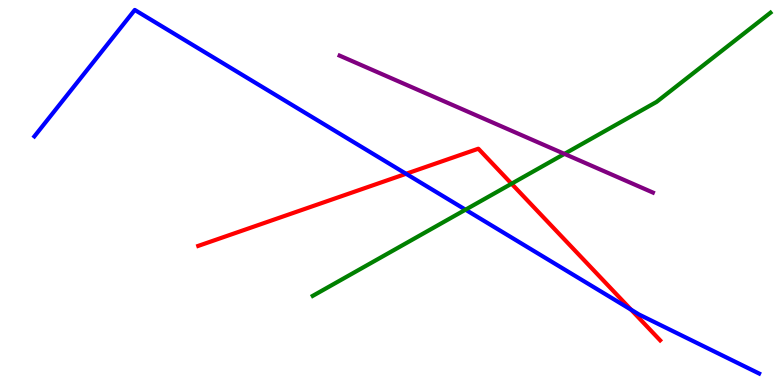[{'lines': ['blue', 'red'], 'intersections': [{'x': 5.24, 'y': 5.49}, {'x': 8.14, 'y': 1.96}]}, {'lines': ['green', 'red'], 'intersections': [{'x': 6.6, 'y': 5.23}]}, {'lines': ['purple', 'red'], 'intersections': []}, {'lines': ['blue', 'green'], 'intersections': [{'x': 6.01, 'y': 4.55}]}, {'lines': ['blue', 'purple'], 'intersections': []}, {'lines': ['green', 'purple'], 'intersections': [{'x': 7.28, 'y': 6.0}]}]